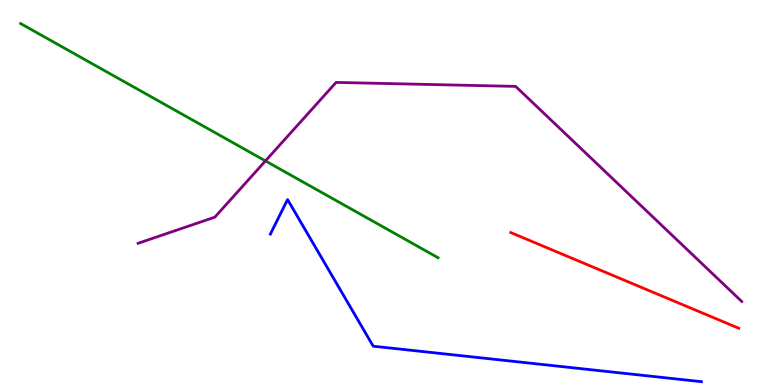[{'lines': ['blue', 'red'], 'intersections': []}, {'lines': ['green', 'red'], 'intersections': []}, {'lines': ['purple', 'red'], 'intersections': []}, {'lines': ['blue', 'green'], 'intersections': []}, {'lines': ['blue', 'purple'], 'intersections': []}, {'lines': ['green', 'purple'], 'intersections': [{'x': 3.43, 'y': 5.82}]}]